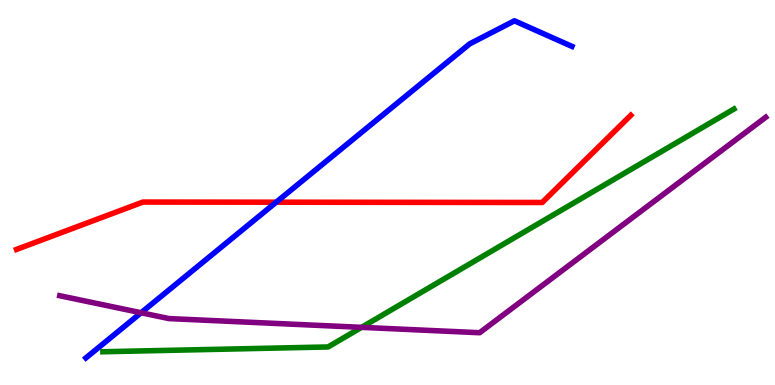[{'lines': ['blue', 'red'], 'intersections': [{'x': 3.56, 'y': 4.75}]}, {'lines': ['green', 'red'], 'intersections': []}, {'lines': ['purple', 'red'], 'intersections': []}, {'lines': ['blue', 'green'], 'intersections': []}, {'lines': ['blue', 'purple'], 'intersections': [{'x': 1.82, 'y': 1.88}]}, {'lines': ['green', 'purple'], 'intersections': [{'x': 4.66, 'y': 1.5}]}]